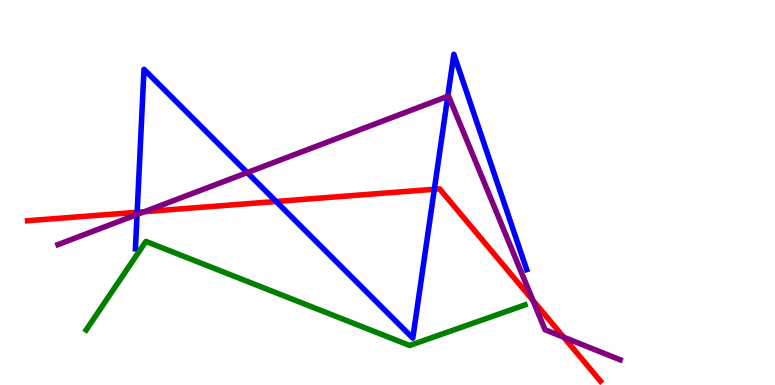[{'lines': ['blue', 'red'], 'intersections': [{'x': 1.77, 'y': 4.49}, {'x': 3.56, 'y': 4.77}, {'x': 5.6, 'y': 5.08}]}, {'lines': ['green', 'red'], 'intersections': []}, {'lines': ['purple', 'red'], 'intersections': [{'x': 1.86, 'y': 4.5}, {'x': 6.88, 'y': 2.2}, {'x': 7.27, 'y': 1.24}]}, {'lines': ['blue', 'green'], 'intersections': []}, {'lines': ['blue', 'purple'], 'intersections': [{'x': 1.77, 'y': 4.43}, {'x': 3.19, 'y': 5.52}, {'x': 5.78, 'y': 7.5}]}, {'lines': ['green', 'purple'], 'intersections': []}]